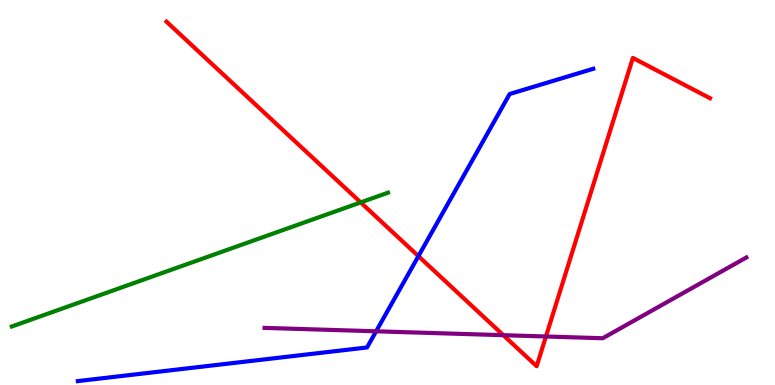[{'lines': ['blue', 'red'], 'intersections': [{'x': 5.4, 'y': 3.35}]}, {'lines': ['green', 'red'], 'intersections': [{'x': 4.65, 'y': 4.74}]}, {'lines': ['purple', 'red'], 'intersections': [{'x': 6.49, 'y': 1.29}, {'x': 7.04, 'y': 1.26}]}, {'lines': ['blue', 'green'], 'intersections': []}, {'lines': ['blue', 'purple'], 'intersections': [{'x': 4.85, 'y': 1.39}]}, {'lines': ['green', 'purple'], 'intersections': []}]